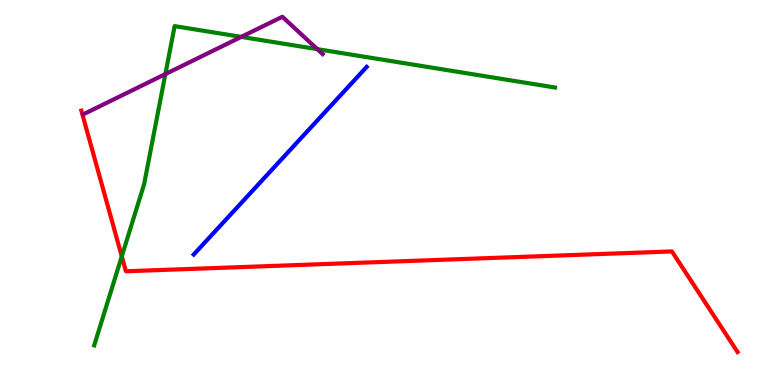[{'lines': ['blue', 'red'], 'intersections': []}, {'lines': ['green', 'red'], 'intersections': [{'x': 1.57, 'y': 3.34}]}, {'lines': ['purple', 'red'], 'intersections': []}, {'lines': ['blue', 'green'], 'intersections': []}, {'lines': ['blue', 'purple'], 'intersections': []}, {'lines': ['green', 'purple'], 'intersections': [{'x': 2.13, 'y': 8.08}, {'x': 3.11, 'y': 9.04}, {'x': 4.09, 'y': 8.72}]}]